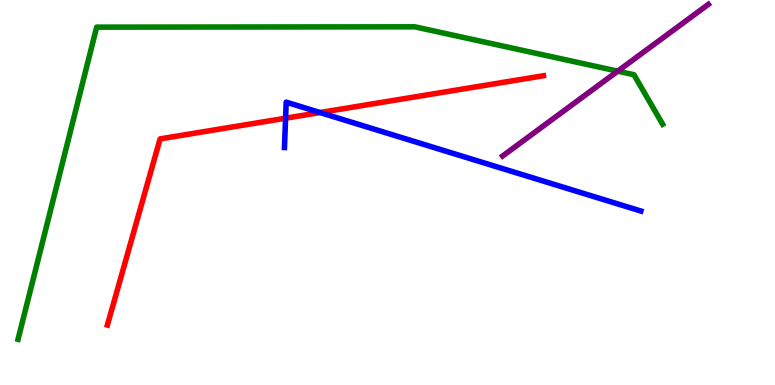[{'lines': ['blue', 'red'], 'intersections': [{'x': 3.68, 'y': 6.93}, {'x': 4.13, 'y': 7.08}]}, {'lines': ['green', 'red'], 'intersections': []}, {'lines': ['purple', 'red'], 'intersections': []}, {'lines': ['blue', 'green'], 'intersections': []}, {'lines': ['blue', 'purple'], 'intersections': []}, {'lines': ['green', 'purple'], 'intersections': [{'x': 7.97, 'y': 8.15}]}]